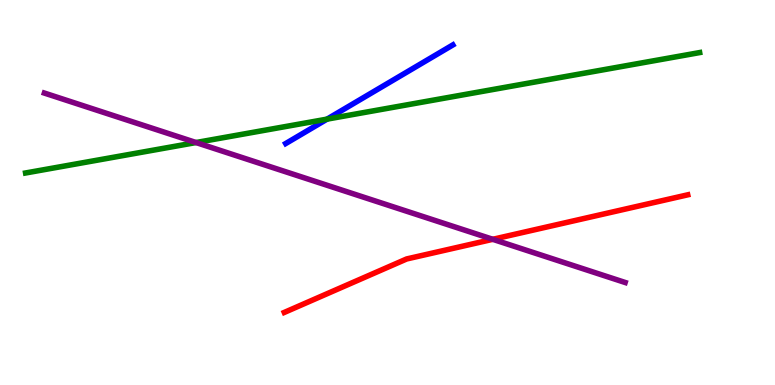[{'lines': ['blue', 'red'], 'intersections': []}, {'lines': ['green', 'red'], 'intersections': []}, {'lines': ['purple', 'red'], 'intersections': [{'x': 6.36, 'y': 3.78}]}, {'lines': ['blue', 'green'], 'intersections': [{'x': 4.22, 'y': 6.91}]}, {'lines': ['blue', 'purple'], 'intersections': []}, {'lines': ['green', 'purple'], 'intersections': [{'x': 2.53, 'y': 6.3}]}]